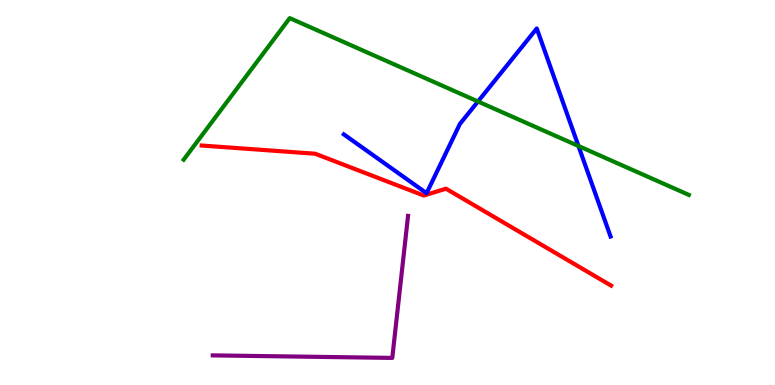[{'lines': ['blue', 'red'], 'intersections': []}, {'lines': ['green', 'red'], 'intersections': []}, {'lines': ['purple', 'red'], 'intersections': []}, {'lines': ['blue', 'green'], 'intersections': [{'x': 6.17, 'y': 7.36}, {'x': 7.46, 'y': 6.21}]}, {'lines': ['blue', 'purple'], 'intersections': []}, {'lines': ['green', 'purple'], 'intersections': []}]